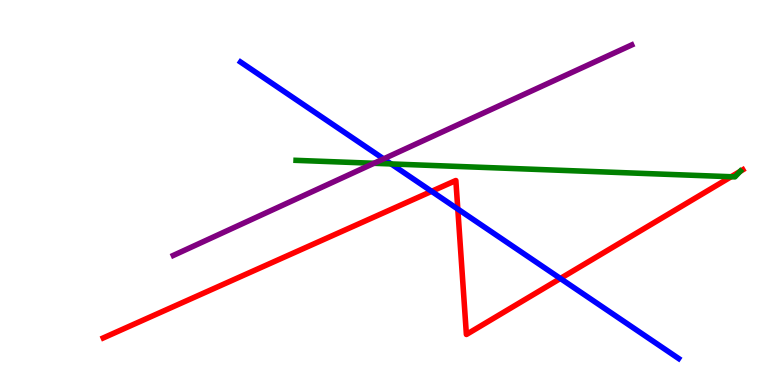[{'lines': ['blue', 'red'], 'intersections': [{'x': 5.57, 'y': 5.03}, {'x': 5.91, 'y': 4.57}, {'x': 7.23, 'y': 2.77}]}, {'lines': ['green', 'red'], 'intersections': [{'x': 9.43, 'y': 5.41}, {'x': 9.55, 'y': 5.55}]}, {'lines': ['purple', 'red'], 'intersections': []}, {'lines': ['blue', 'green'], 'intersections': [{'x': 5.05, 'y': 5.74}]}, {'lines': ['blue', 'purple'], 'intersections': [{'x': 4.95, 'y': 5.87}]}, {'lines': ['green', 'purple'], 'intersections': [{'x': 4.83, 'y': 5.76}]}]